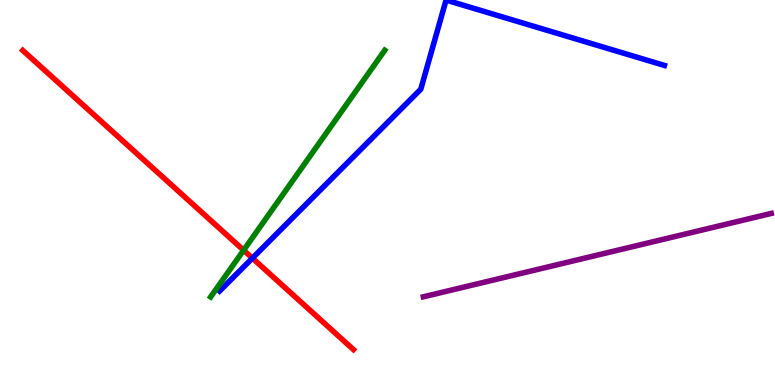[{'lines': ['blue', 'red'], 'intersections': [{'x': 3.26, 'y': 3.29}]}, {'lines': ['green', 'red'], 'intersections': [{'x': 3.14, 'y': 3.5}]}, {'lines': ['purple', 'red'], 'intersections': []}, {'lines': ['blue', 'green'], 'intersections': []}, {'lines': ['blue', 'purple'], 'intersections': []}, {'lines': ['green', 'purple'], 'intersections': []}]